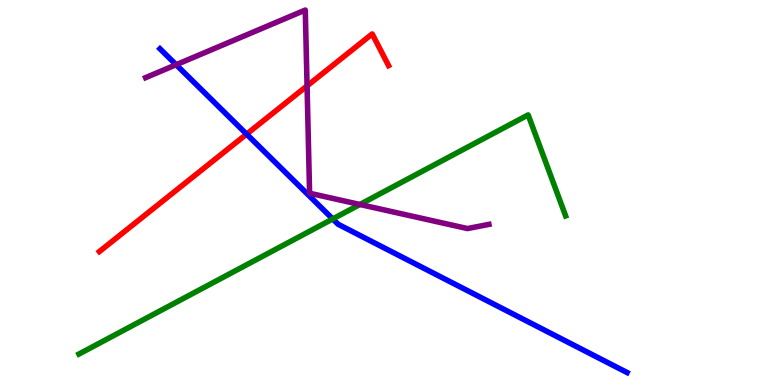[{'lines': ['blue', 'red'], 'intersections': [{'x': 3.18, 'y': 6.52}]}, {'lines': ['green', 'red'], 'intersections': []}, {'lines': ['purple', 'red'], 'intersections': [{'x': 3.96, 'y': 7.77}]}, {'lines': ['blue', 'green'], 'intersections': [{'x': 4.29, 'y': 4.31}]}, {'lines': ['blue', 'purple'], 'intersections': [{'x': 2.27, 'y': 8.32}]}, {'lines': ['green', 'purple'], 'intersections': [{'x': 4.64, 'y': 4.69}]}]